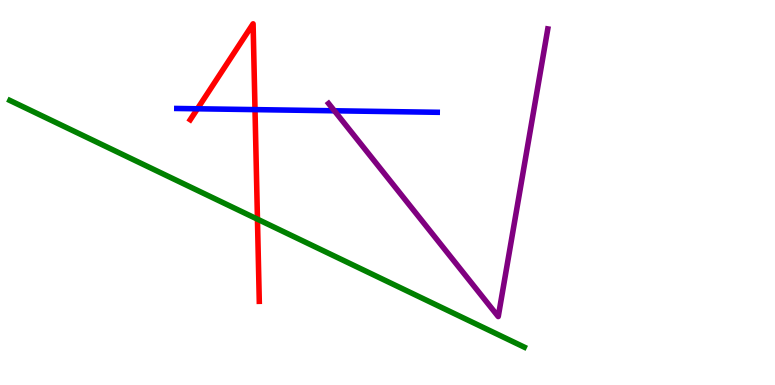[{'lines': ['blue', 'red'], 'intersections': [{'x': 2.55, 'y': 7.17}, {'x': 3.29, 'y': 7.15}]}, {'lines': ['green', 'red'], 'intersections': [{'x': 3.32, 'y': 4.31}]}, {'lines': ['purple', 'red'], 'intersections': []}, {'lines': ['blue', 'green'], 'intersections': []}, {'lines': ['blue', 'purple'], 'intersections': [{'x': 4.31, 'y': 7.12}]}, {'lines': ['green', 'purple'], 'intersections': []}]